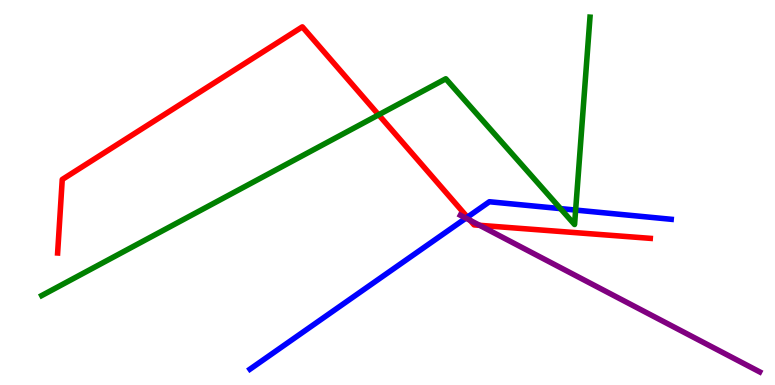[{'lines': ['blue', 'red'], 'intersections': [{'x': 6.03, 'y': 4.36}]}, {'lines': ['green', 'red'], 'intersections': [{'x': 4.89, 'y': 7.02}]}, {'lines': ['purple', 'red'], 'intersections': [{'x': 6.07, 'y': 4.28}, {'x': 6.19, 'y': 4.15}]}, {'lines': ['blue', 'green'], 'intersections': [{'x': 7.23, 'y': 4.58}, {'x': 7.43, 'y': 4.54}]}, {'lines': ['blue', 'purple'], 'intersections': [{'x': 6.01, 'y': 4.33}]}, {'lines': ['green', 'purple'], 'intersections': []}]